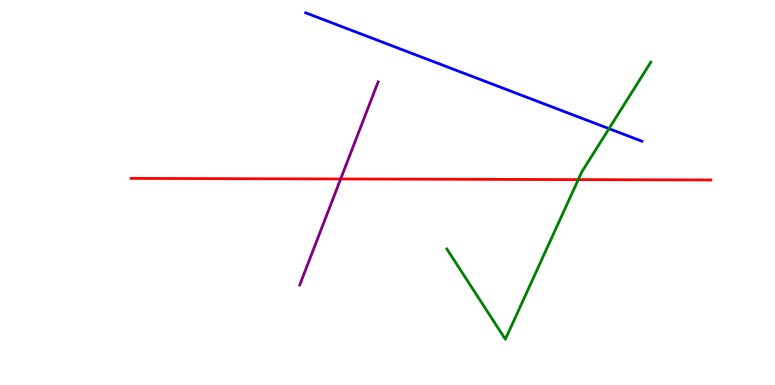[{'lines': ['blue', 'red'], 'intersections': []}, {'lines': ['green', 'red'], 'intersections': [{'x': 7.46, 'y': 5.33}]}, {'lines': ['purple', 'red'], 'intersections': [{'x': 4.4, 'y': 5.35}]}, {'lines': ['blue', 'green'], 'intersections': [{'x': 7.86, 'y': 6.66}]}, {'lines': ['blue', 'purple'], 'intersections': []}, {'lines': ['green', 'purple'], 'intersections': []}]